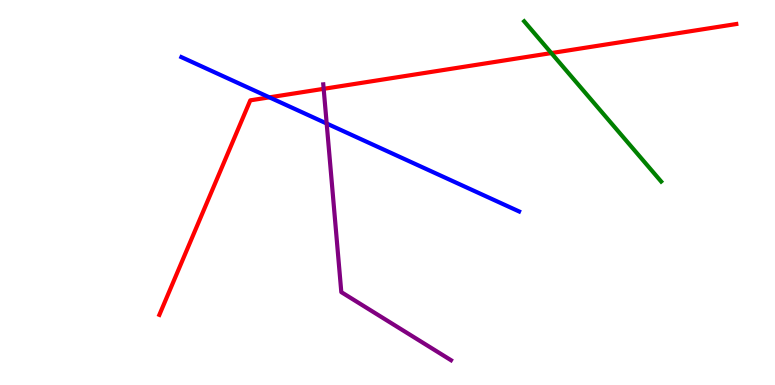[{'lines': ['blue', 'red'], 'intersections': [{'x': 3.48, 'y': 7.47}]}, {'lines': ['green', 'red'], 'intersections': [{'x': 7.11, 'y': 8.62}]}, {'lines': ['purple', 'red'], 'intersections': [{'x': 4.18, 'y': 7.69}]}, {'lines': ['blue', 'green'], 'intersections': []}, {'lines': ['blue', 'purple'], 'intersections': [{'x': 4.22, 'y': 6.79}]}, {'lines': ['green', 'purple'], 'intersections': []}]